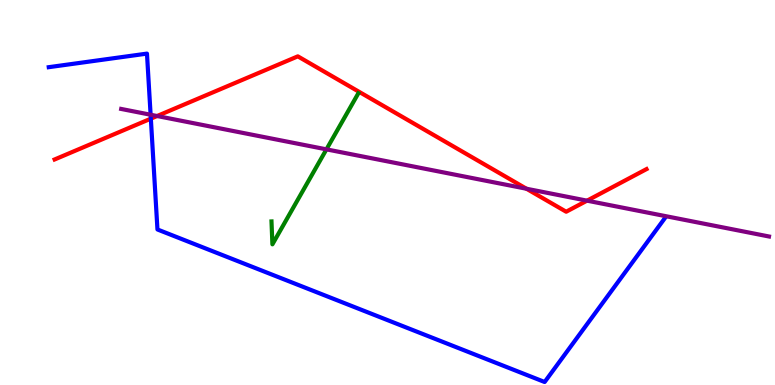[{'lines': ['blue', 'red'], 'intersections': [{'x': 1.95, 'y': 6.92}]}, {'lines': ['green', 'red'], 'intersections': []}, {'lines': ['purple', 'red'], 'intersections': [{'x': 2.03, 'y': 6.99}, {'x': 6.79, 'y': 5.1}, {'x': 7.57, 'y': 4.79}]}, {'lines': ['blue', 'green'], 'intersections': []}, {'lines': ['blue', 'purple'], 'intersections': [{'x': 1.94, 'y': 7.02}]}, {'lines': ['green', 'purple'], 'intersections': [{'x': 4.21, 'y': 6.12}]}]